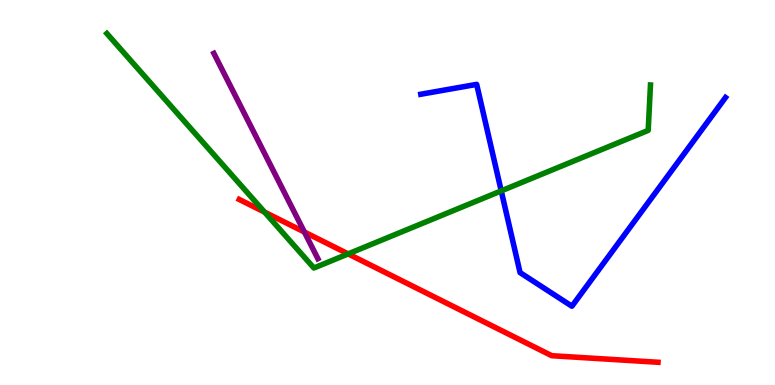[{'lines': ['blue', 'red'], 'intersections': []}, {'lines': ['green', 'red'], 'intersections': [{'x': 3.41, 'y': 4.49}, {'x': 4.49, 'y': 3.41}]}, {'lines': ['purple', 'red'], 'intersections': [{'x': 3.93, 'y': 3.97}]}, {'lines': ['blue', 'green'], 'intersections': [{'x': 6.47, 'y': 5.04}]}, {'lines': ['blue', 'purple'], 'intersections': []}, {'lines': ['green', 'purple'], 'intersections': []}]